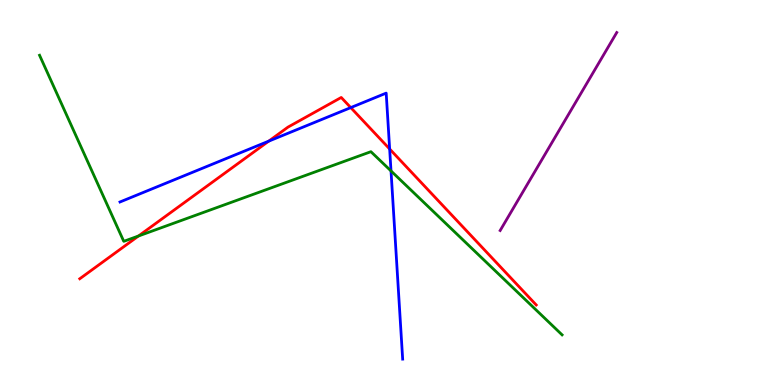[{'lines': ['blue', 'red'], 'intersections': [{'x': 3.47, 'y': 6.33}, {'x': 4.53, 'y': 7.21}, {'x': 5.03, 'y': 6.13}]}, {'lines': ['green', 'red'], 'intersections': [{'x': 1.79, 'y': 3.87}]}, {'lines': ['purple', 'red'], 'intersections': []}, {'lines': ['blue', 'green'], 'intersections': [{'x': 5.05, 'y': 5.56}]}, {'lines': ['blue', 'purple'], 'intersections': []}, {'lines': ['green', 'purple'], 'intersections': []}]